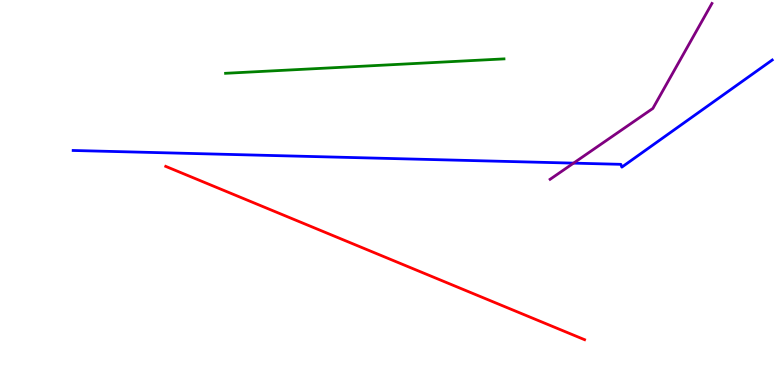[{'lines': ['blue', 'red'], 'intersections': []}, {'lines': ['green', 'red'], 'intersections': []}, {'lines': ['purple', 'red'], 'intersections': []}, {'lines': ['blue', 'green'], 'intersections': []}, {'lines': ['blue', 'purple'], 'intersections': [{'x': 7.4, 'y': 5.76}]}, {'lines': ['green', 'purple'], 'intersections': []}]